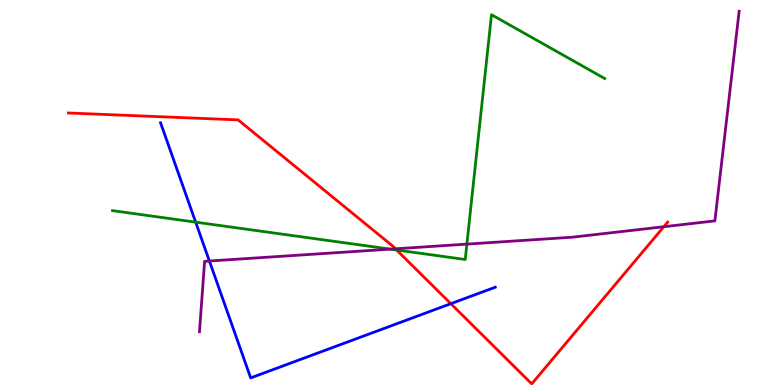[{'lines': ['blue', 'red'], 'intersections': [{'x': 5.82, 'y': 2.11}]}, {'lines': ['green', 'red'], 'intersections': [{'x': 5.12, 'y': 3.51}]}, {'lines': ['purple', 'red'], 'intersections': [{'x': 5.1, 'y': 3.54}, {'x': 8.57, 'y': 4.11}]}, {'lines': ['blue', 'green'], 'intersections': [{'x': 2.52, 'y': 4.23}]}, {'lines': ['blue', 'purple'], 'intersections': [{'x': 2.7, 'y': 3.22}]}, {'lines': ['green', 'purple'], 'intersections': [{'x': 5.04, 'y': 3.53}, {'x': 6.02, 'y': 3.66}]}]